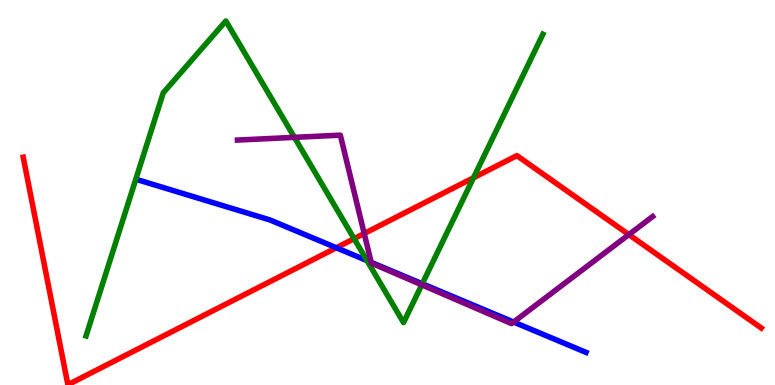[{'lines': ['blue', 'red'], 'intersections': [{'x': 4.34, 'y': 3.56}]}, {'lines': ['green', 'red'], 'intersections': [{'x': 4.57, 'y': 3.8}, {'x': 6.11, 'y': 5.38}]}, {'lines': ['purple', 'red'], 'intersections': [{'x': 4.7, 'y': 3.93}, {'x': 8.11, 'y': 3.91}]}, {'lines': ['blue', 'green'], 'intersections': [{'x': 4.74, 'y': 3.23}, {'x': 5.45, 'y': 2.63}]}, {'lines': ['blue', 'purple'], 'intersections': [{'x': 4.79, 'y': 3.19}, {'x': 6.63, 'y': 1.64}]}, {'lines': ['green', 'purple'], 'intersections': [{'x': 3.8, 'y': 6.43}, {'x': 5.44, 'y': 2.6}]}]